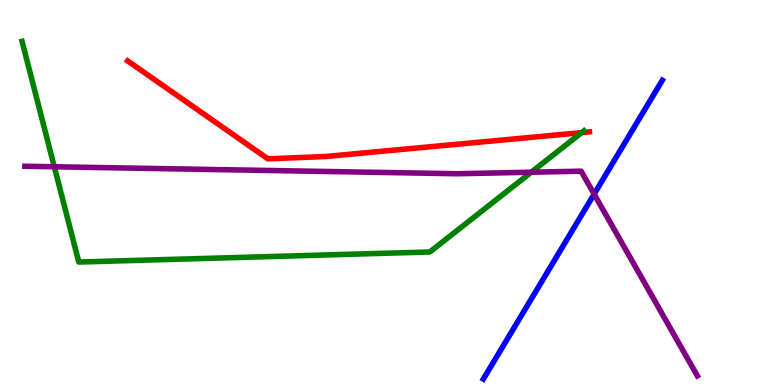[{'lines': ['blue', 'red'], 'intersections': []}, {'lines': ['green', 'red'], 'intersections': [{'x': 7.5, 'y': 6.55}]}, {'lines': ['purple', 'red'], 'intersections': []}, {'lines': ['blue', 'green'], 'intersections': []}, {'lines': ['blue', 'purple'], 'intersections': [{'x': 7.67, 'y': 4.96}]}, {'lines': ['green', 'purple'], 'intersections': [{'x': 0.701, 'y': 5.67}, {'x': 6.86, 'y': 5.53}]}]